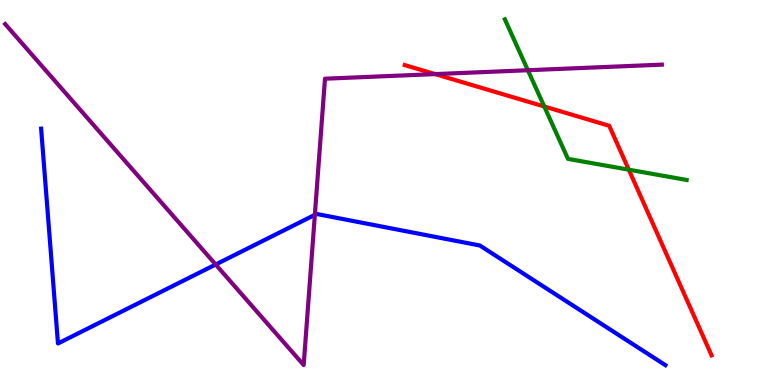[{'lines': ['blue', 'red'], 'intersections': []}, {'lines': ['green', 'red'], 'intersections': [{'x': 7.02, 'y': 7.23}, {'x': 8.11, 'y': 5.59}]}, {'lines': ['purple', 'red'], 'intersections': [{'x': 5.61, 'y': 8.08}]}, {'lines': ['blue', 'green'], 'intersections': []}, {'lines': ['blue', 'purple'], 'intersections': [{'x': 2.78, 'y': 3.13}, {'x': 4.06, 'y': 4.42}]}, {'lines': ['green', 'purple'], 'intersections': [{'x': 6.81, 'y': 8.18}]}]